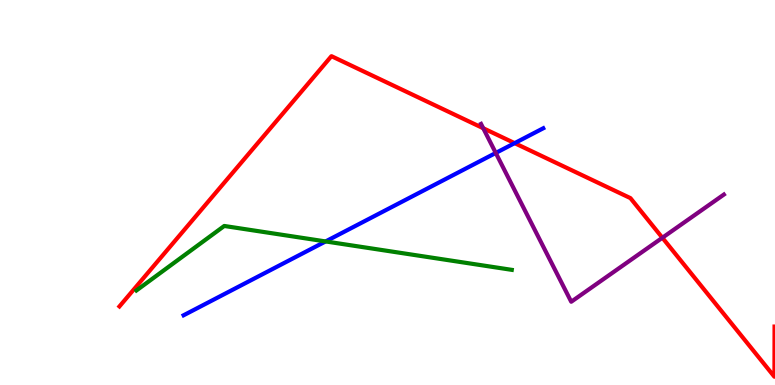[{'lines': ['blue', 'red'], 'intersections': [{'x': 6.64, 'y': 6.28}]}, {'lines': ['green', 'red'], 'intersections': []}, {'lines': ['purple', 'red'], 'intersections': [{'x': 6.24, 'y': 6.67}, {'x': 8.55, 'y': 3.82}]}, {'lines': ['blue', 'green'], 'intersections': [{'x': 4.2, 'y': 3.73}]}, {'lines': ['blue', 'purple'], 'intersections': [{'x': 6.4, 'y': 6.03}]}, {'lines': ['green', 'purple'], 'intersections': []}]